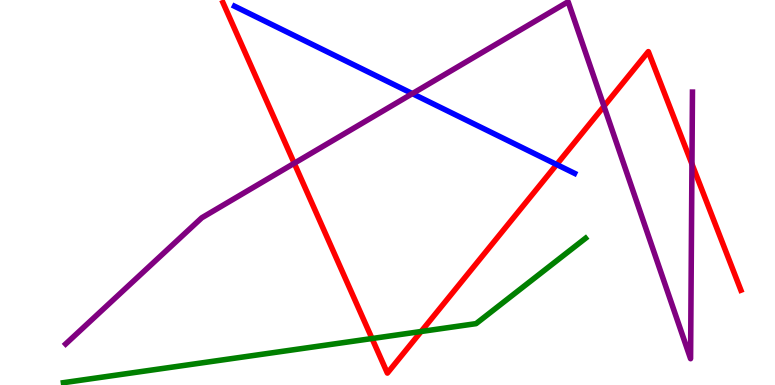[{'lines': ['blue', 'red'], 'intersections': [{'x': 7.18, 'y': 5.73}]}, {'lines': ['green', 'red'], 'intersections': [{'x': 4.8, 'y': 1.21}, {'x': 5.43, 'y': 1.39}]}, {'lines': ['purple', 'red'], 'intersections': [{'x': 3.8, 'y': 5.76}, {'x': 7.79, 'y': 7.24}, {'x': 8.93, 'y': 5.74}]}, {'lines': ['blue', 'green'], 'intersections': []}, {'lines': ['blue', 'purple'], 'intersections': [{'x': 5.32, 'y': 7.57}]}, {'lines': ['green', 'purple'], 'intersections': []}]